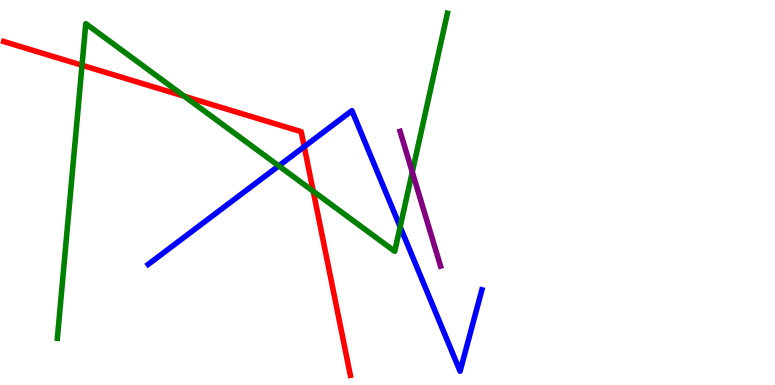[{'lines': ['blue', 'red'], 'intersections': [{'x': 3.93, 'y': 6.19}]}, {'lines': ['green', 'red'], 'intersections': [{'x': 1.06, 'y': 8.31}, {'x': 2.38, 'y': 7.5}, {'x': 4.04, 'y': 5.03}]}, {'lines': ['purple', 'red'], 'intersections': []}, {'lines': ['blue', 'green'], 'intersections': [{'x': 3.6, 'y': 5.69}, {'x': 5.16, 'y': 4.11}]}, {'lines': ['blue', 'purple'], 'intersections': []}, {'lines': ['green', 'purple'], 'intersections': [{'x': 5.32, 'y': 5.53}]}]